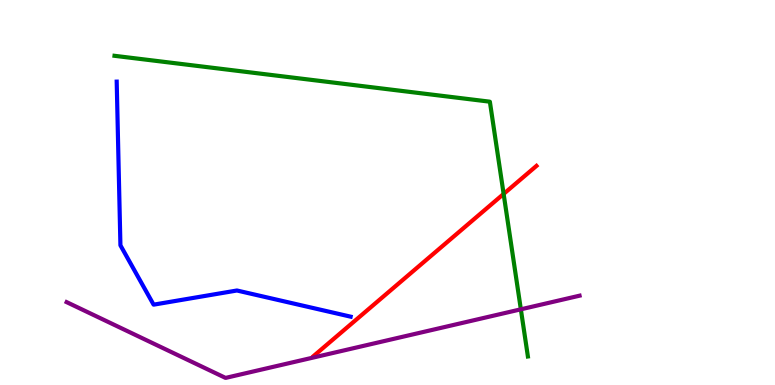[{'lines': ['blue', 'red'], 'intersections': []}, {'lines': ['green', 'red'], 'intersections': [{'x': 6.5, 'y': 4.96}]}, {'lines': ['purple', 'red'], 'intersections': []}, {'lines': ['blue', 'green'], 'intersections': []}, {'lines': ['blue', 'purple'], 'intersections': []}, {'lines': ['green', 'purple'], 'intersections': [{'x': 6.72, 'y': 1.97}]}]